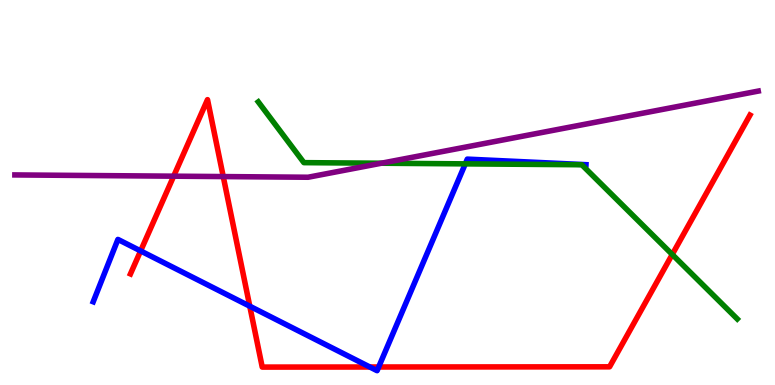[{'lines': ['blue', 'red'], 'intersections': [{'x': 1.81, 'y': 3.48}, {'x': 3.22, 'y': 2.05}, {'x': 4.77, 'y': 0.467}, {'x': 4.89, 'y': 0.468}]}, {'lines': ['green', 'red'], 'intersections': [{'x': 8.67, 'y': 3.39}]}, {'lines': ['purple', 'red'], 'intersections': [{'x': 2.24, 'y': 5.42}, {'x': 2.88, 'y': 5.41}]}, {'lines': ['blue', 'green'], 'intersections': [{'x': 6.0, 'y': 5.74}]}, {'lines': ['blue', 'purple'], 'intersections': []}, {'lines': ['green', 'purple'], 'intersections': [{'x': 4.92, 'y': 5.76}]}]